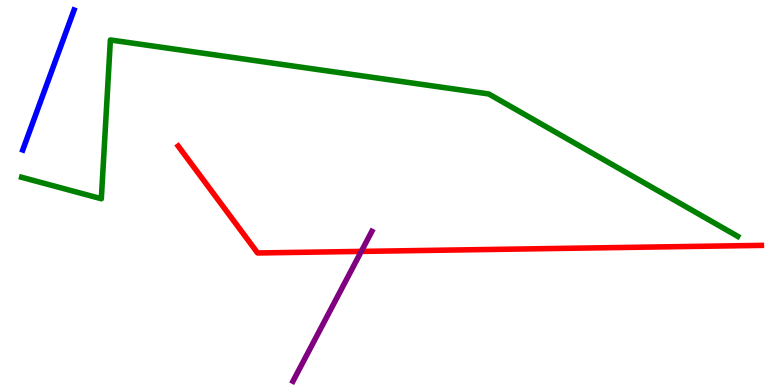[{'lines': ['blue', 'red'], 'intersections': []}, {'lines': ['green', 'red'], 'intersections': []}, {'lines': ['purple', 'red'], 'intersections': [{'x': 4.66, 'y': 3.47}]}, {'lines': ['blue', 'green'], 'intersections': []}, {'lines': ['blue', 'purple'], 'intersections': []}, {'lines': ['green', 'purple'], 'intersections': []}]